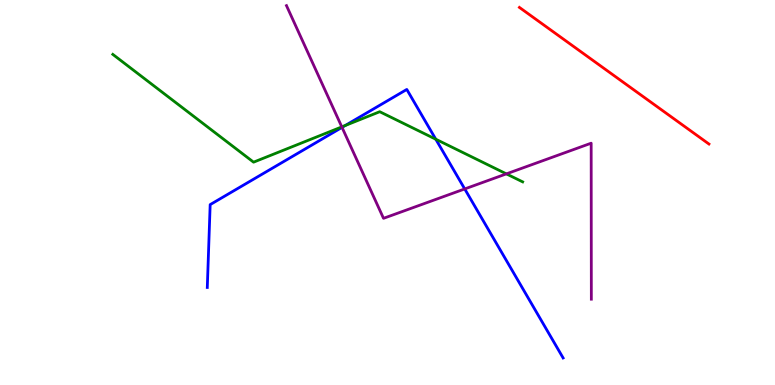[{'lines': ['blue', 'red'], 'intersections': []}, {'lines': ['green', 'red'], 'intersections': []}, {'lines': ['purple', 'red'], 'intersections': []}, {'lines': ['blue', 'green'], 'intersections': [{'x': 4.45, 'y': 6.74}, {'x': 5.62, 'y': 6.38}]}, {'lines': ['blue', 'purple'], 'intersections': [{'x': 4.41, 'y': 6.69}, {'x': 6.0, 'y': 5.09}]}, {'lines': ['green', 'purple'], 'intersections': [{'x': 4.41, 'y': 6.7}, {'x': 6.53, 'y': 5.48}]}]